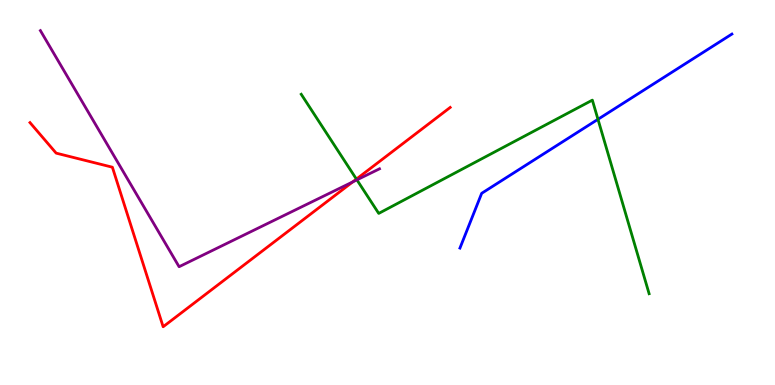[{'lines': ['blue', 'red'], 'intersections': []}, {'lines': ['green', 'red'], 'intersections': [{'x': 4.6, 'y': 5.35}]}, {'lines': ['purple', 'red'], 'intersections': [{'x': 4.55, 'y': 5.28}]}, {'lines': ['blue', 'green'], 'intersections': [{'x': 7.72, 'y': 6.9}]}, {'lines': ['blue', 'purple'], 'intersections': []}, {'lines': ['green', 'purple'], 'intersections': [{'x': 4.61, 'y': 5.33}]}]